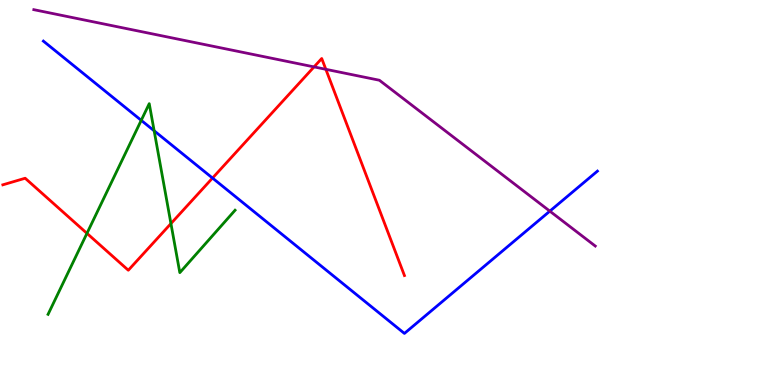[{'lines': ['blue', 'red'], 'intersections': [{'x': 2.74, 'y': 5.38}]}, {'lines': ['green', 'red'], 'intersections': [{'x': 1.12, 'y': 3.94}, {'x': 2.21, 'y': 4.19}]}, {'lines': ['purple', 'red'], 'intersections': [{'x': 4.05, 'y': 8.26}, {'x': 4.2, 'y': 8.2}]}, {'lines': ['blue', 'green'], 'intersections': [{'x': 1.82, 'y': 6.87}, {'x': 1.99, 'y': 6.6}]}, {'lines': ['blue', 'purple'], 'intersections': [{'x': 7.09, 'y': 4.52}]}, {'lines': ['green', 'purple'], 'intersections': []}]